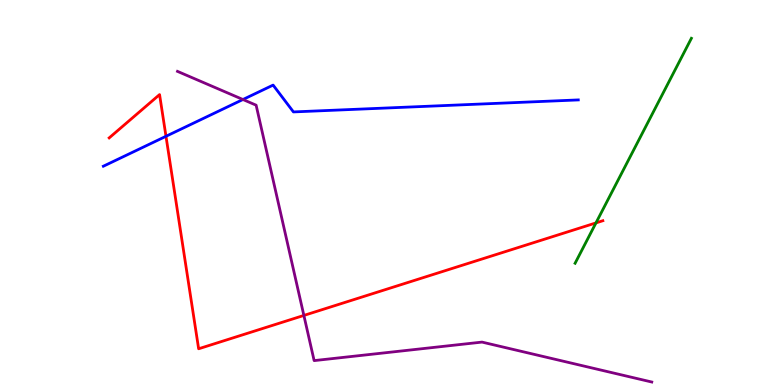[{'lines': ['blue', 'red'], 'intersections': [{'x': 2.14, 'y': 6.46}]}, {'lines': ['green', 'red'], 'intersections': [{'x': 7.69, 'y': 4.21}]}, {'lines': ['purple', 'red'], 'intersections': [{'x': 3.92, 'y': 1.81}]}, {'lines': ['blue', 'green'], 'intersections': []}, {'lines': ['blue', 'purple'], 'intersections': [{'x': 3.13, 'y': 7.42}]}, {'lines': ['green', 'purple'], 'intersections': []}]